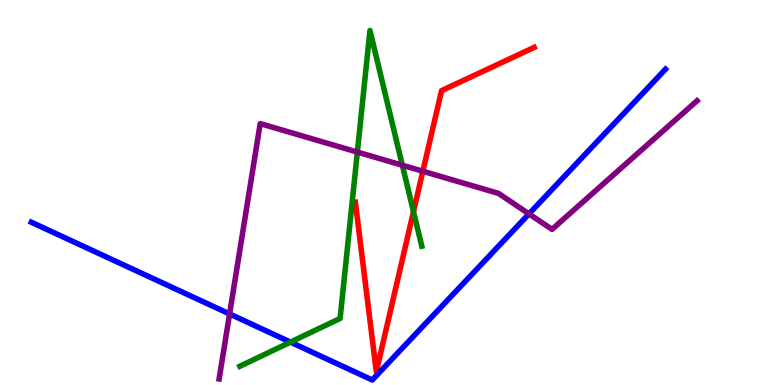[{'lines': ['blue', 'red'], 'intersections': []}, {'lines': ['green', 'red'], 'intersections': [{'x': 5.34, 'y': 4.5}]}, {'lines': ['purple', 'red'], 'intersections': [{'x': 5.46, 'y': 5.55}]}, {'lines': ['blue', 'green'], 'intersections': [{'x': 3.75, 'y': 1.11}]}, {'lines': ['blue', 'purple'], 'intersections': [{'x': 2.96, 'y': 1.85}, {'x': 6.83, 'y': 4.44}]}, {'lines': ['green', 'purple'], 'intersections': [{'x': 4.61, 'y': 6.05}, {'x': 5.19, 'y': 5.71}]}]